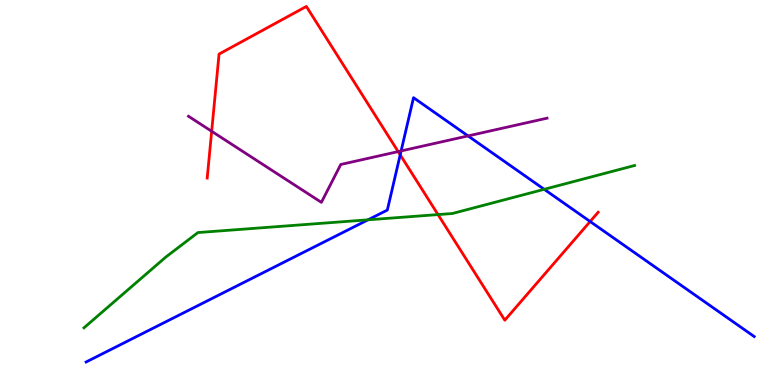[{'lines': ['blue', 'red'], 'intersections': [{'x': 5.16, 'y': 5.98}, {'x': 7.61, 'y': 4.25}]}, {'lines': ['green', 'red'], 'intersections': [{'x': 5.65, 'y': 4.43}]}, {'lines': ['purple', 'red'], 'intersections': [{'x': 2.73, 'y': 6.59}, {'x': 5.14, 'y': 6.06}]}, {'lines': ['blue', 'green'], 'intersections': [{'x': 4.75, 'y': 4.29}, {'x': 7.02, 'y': 5.08}]}, {'lines': ['blue', 'purple'], 'intersections': [{'x': 5.18, 'y': 6.08}, {'x': 6.04, 'y': 6.47}]}, {'lines': ['green', 'purple'], 'intersections': []}]